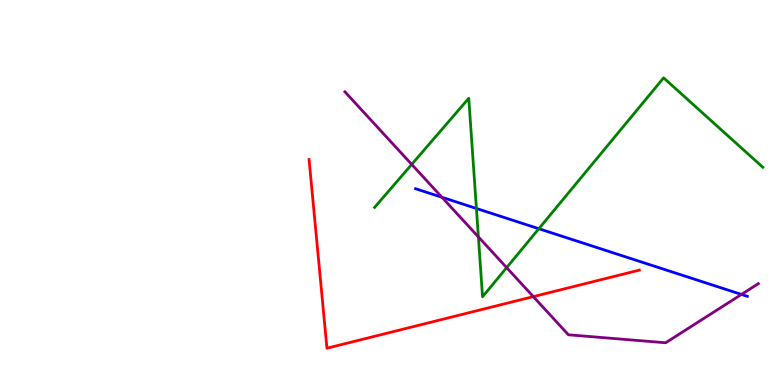[{'lines': ['blue', 'red'], 'intersections': []}, {'lines': ['green', 'red'], 'intersections': []}, {'lines': ['purple', 'red'], 'intersections': [{'x': 6.88, 'y': 2.3}]}, {'lines': ['blue', 'green'], 'intersections': [{'x': 6.15, 'y': 4.59}, {'x': 6.95, 'y': 4.06}]}, {'lines': ['blue', 'purple'], 'intersections': [{'x': 5.7, 'y': 4.88}, {'x': 9.57, 'y': 2.35}]}, {'lines': ['green', 'purple'], 'intersections': [{'x': 5.31, 'y': 5.73}, {'x': 6.17, 'y': 3.85}, {'x': 6.54, 'y': 3.05}]}]